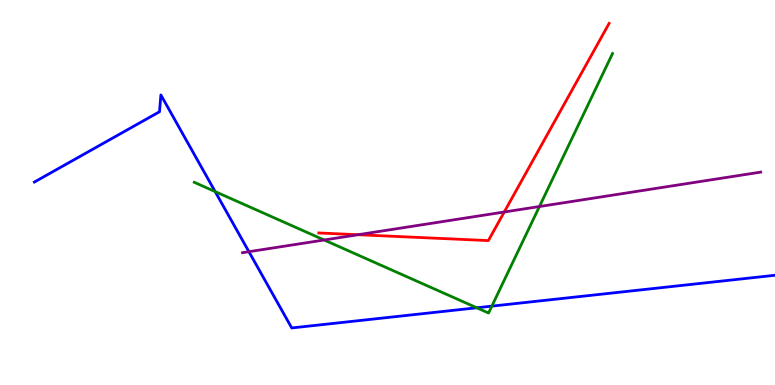[{'lines': ['blue', 'red'], 'intersections': []}, {'lines': ['green', 'red'], 'intersections': []}, {'lines': ['purple', 'red'], 'intersections': [{'x': 4.62, 'y': 3.9}, {'x': 6.51, 'y': 4.49}]}, {'lines': ['blue', 'green'], 'intersections': [{'x': 2.78, 'y': 5.02}, {'x': 6.15, 'y': 2.01}, {'x': 6.35, 'y': 2.05}]}, {'lines': ['blue', 'purple'], 'intersections': [{'x': 3.21, 'y': 3.46}]}, {'lines': ['green', 'purple'], 'intersections': [{'x': 4.18, 'y': 3.77}, {'x': 6.96, 'y': 4.64}]}]